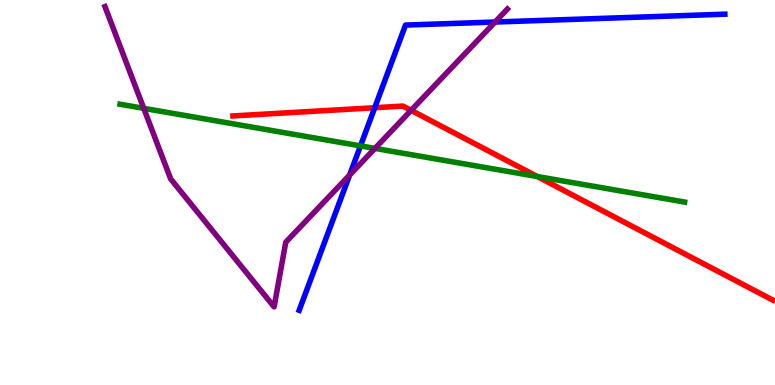[{'lines': ['blue', 'red'], 'intersections': [{'x': 4.84, 'y': 7.2}]}, {'lines': ['green', 'red'], 'intersections': [{'x': 6.93, 'y': 5.42}]}, {'lines': ['purple', 'red'], 'intersections': [{'x': 5.3, 'y': 7.13}]}, {'lines': ['blue', 'green'], 'intersections': [{'x': 4.65, 'y': 6.21}]}, {'lines': ['blue', 'purple'], 'intersections': [{'x': 4.51, 'y': 5.45}, {'x': 6.39, 'y': 9.43}]}, {'lines': ['green', 'purple'], 'intersections': [{'x': 1.85, 'y': 7.19}, {'x': 4.84, 'y': 6.15}]}]